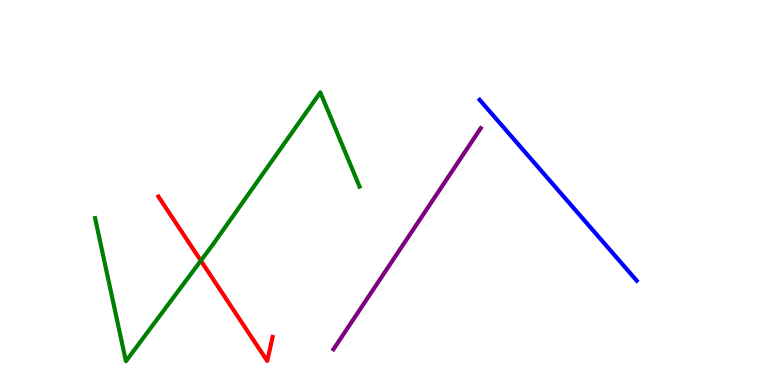[{'lines': ['blue', 'red'], 'intersections': []}, {'lines': ['green', 'red'], 'intersections': [{'x': 2.59, 'y': 3.23}]}, {'lines': ['purple', 'red'], 'intersections': []}, {'lines': ['blue', 'green'], 'intersections': []}, {'lines': ['blue', 'purple'], 'intersections': []}, {'lines': ['green', 'purple'], 'intersections': []}]